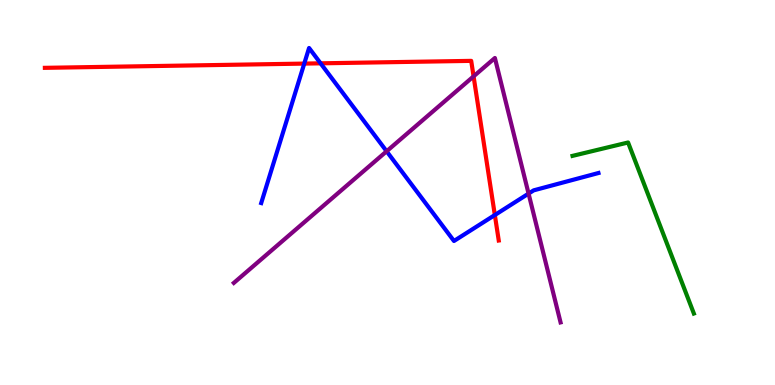[{'lines': ['blue', 'red'], 'intersections': [{'x': 3.93, 'y': 8.35}, {'x': 4.14, 'y': 8.36}, {'x': 6.38, 'y': 4.41}]}, {'lines': ['green', 'red'], 'intersections': []}, {'lines': ['purple', 'red'], 'intersections': [{'x': 6.11, 'y': 8.02}]}, {'lines': ['blue', 'green'], 'intersections': []}, {'lines': ['blue', 'purple'], 'intersections': [{'x': 4.99, 'y': 6.07}, {'x': 6.82, 'y': 4.97}]}, {'lines': ['green', 'purple'], 'intersections': []}]